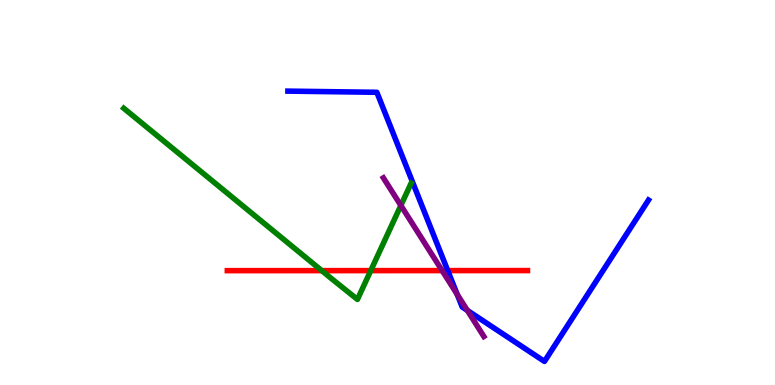[{'lines': ['blue', 'red'], 'intersections': [{'x': 5.78, 'y': 2.97}]}, {'lines': ['green', 'red'], 'intersections': [{'x': 4.15, 'y': 2.97}, {'x': 4.78, 'y': 2.97}]}, {'lines': ['purple', 'red'], 'intersections': [{'x': 5.7, 'y': 2.97}]}, {'lines': ['blue', 'green'], 'intersections': []}, {'lines': ['blue', 'purple'], 'intersections': [{'x': 5.9, 'y': 2.35}, {'x': 6.03, 'y': 1.94}]}, {'lines': ['green', 'purple'], 'intersections': [{'x': 5.17, 'y': 4.66}]}]